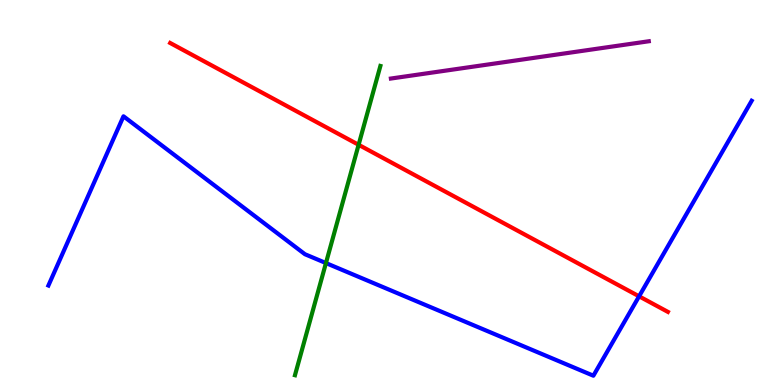[{'lines': ['blue', 'red'], 'intersections': [{'x': 8.25, 'y': 2.3}]}, {'lines': ['green', 'red'], 'intersections': [{'x': 4.63, 'y': 6.24}]}, {'lines': ['purple', 'red'], 'intersections': []}, {'lines': ['blue', 'green'], 'intersections': [{'x': 4.21, 'y': 3.17}]}, {'lines': ['blue', 'purple'], 'intersections': []}, {'lines': ['green', 'purple'], 'intersections': []}]